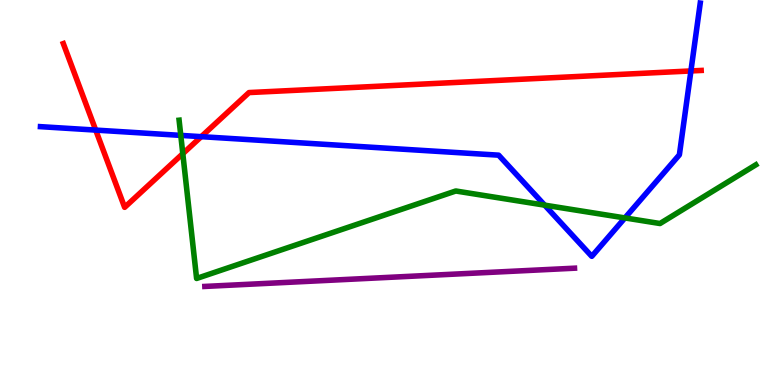[{'lines': ['blue', 'red'], 'intersections': [{'x': 1.24, 'y': 6.62}, {'x': 2.6, 'y': 6.45}, {'x': 8.92, 'y': 8.16}]}, {'lines': ['green', 'red'], 'intersections': [{'x': 2.36, 'y': 6.01}]}, {'lines': ['purple', 'red'], 'intersections': []}, {'lines': ['blue', 'green'], 'intersections': [{'x': 2.33, 'y': 6.48}, {'x': 7.03, 'y': 4.67}, {'x': 8.06, 'y': 4.34}]}, {'lines': ['blue', 'purple'], 'intersections': []}, {'lines': ['green', 'purple'], 'intersections': []}]